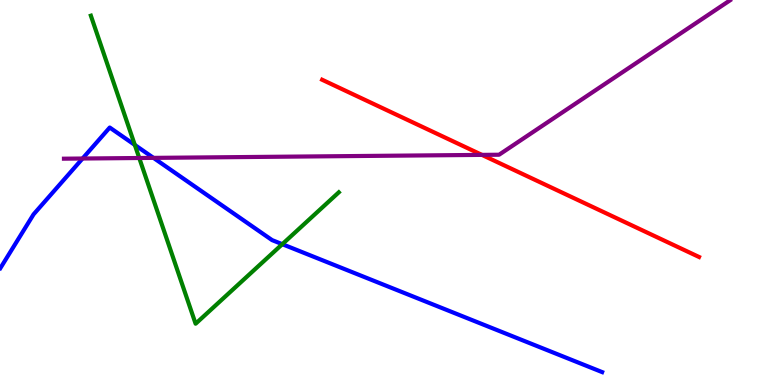[{'lines': ['blue', 'red'], 'intersections': []}, {'lines': ['green', 'red'], 'intersections': []}, {'lines': ['purple', 'red'], 'intersections': [{'x': 6.22, 'y': 5.98}]}, {'lines': ['blue', 'green'], 'intersections': [{'x': 1.74, 'y': 6.24}, {'x': 3.64, 'y': 3.66}]}, {'lines': ['blue', 'purple'], 'intersections': [{'x': 1.07, 'y': 5.88}, {'x': 1.98, 'y': 5.9}]}, {'lines': ['green', 'purple'], 'intersections': [{'x': 1.8, 'y': 5.9}]}]